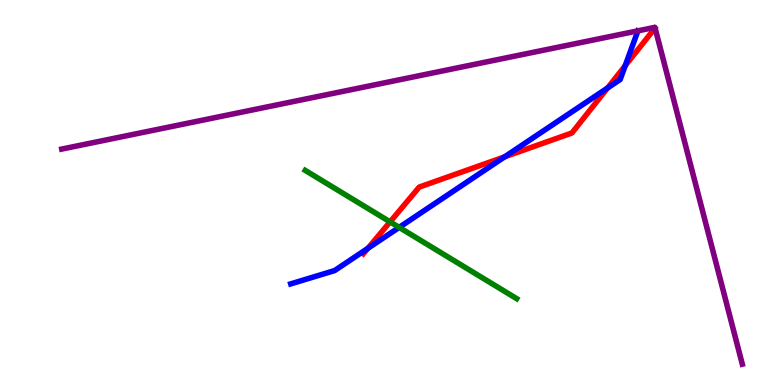[{'lines': ['blue', 'red'], 'intersections': [{'x': 4.75, 'y': 3.55}, {'x': 6.51, 'y': 5.93}, {'x': 7.84, 'y': 7.71}, {'x': 8.07, 'y': 8.29}]}, {'lines': ['green', 'red'], 'intersections': [{'x': 5.03, 'y': 4.24}]}, {'lines': ['purple', 'red'], 'intersections': []}, {'lines': ['blue', 'green'], 'intersections': [{'x': 5.15, 'y': 4.09}]}, {'lines': ['blue', 'purple'], 'intersections': []}, {'lines': ['green', 'purple'], 'intersections': []}]